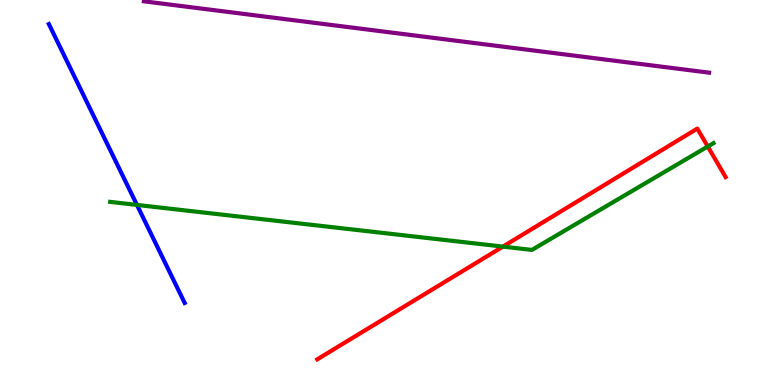[{'lines': ['blue', 'red'], 'intersections': []}, {'lines': ['green', 'red'], 'intersections': [{'x': 6.49, 'y': 3.59}, {'x': 9.13, 'y': 6.19}]}, {'lines': ['purple', 'red'], 'intersections': []}, {'lines': ['blue', 'green'], 'intersections': [{'x': 1.77, 'y': 4.68}]}, {'lines': ['blue', 'purple'], 'intersections': []}, {'lines': ['green', 'purple'], 'intersections': []}]